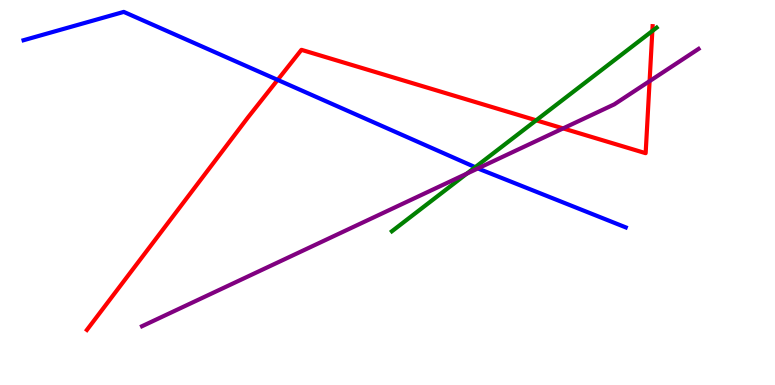[{'lines': ['blue', 'red'], 'intersections': [{'x': 3.58, 'y': 7.92}]}, {'lines': ['green', 'red'], 'intersections': [{'x': 6.92, 'y': 6.88}, {'x': 8.42, 'y': 9.2}]}, {'lines': ['purple', 'red'], 'intersections': [{'x': 7.27, 'y': 6.66}, {'x': 8.38, 'y': 7.89}]}, {'lines': ['blue', 'green'], 'intersections': [{'x': 6.13, 'y': 5.66}]}, {'lines': ['blue', 'purple'], 'intersections': [{'x': 6.17, 'y': 5.63}]}, {'lines': ['green', 'purple'], 'intersections': [{'x': 6.02, 'y': 5.49}]}]